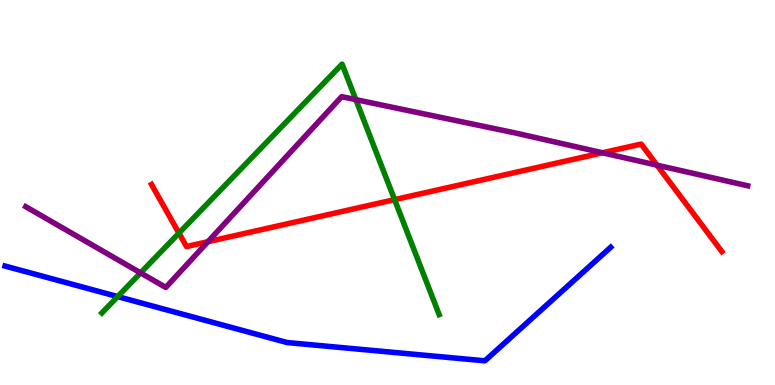[{'lines': ['blue', 'red'], 'intersections': []}, {'lines': ['green', 'red'], 'intersections': [{'x': 2.31, 'y': 3.94}, {'x': 5.09, 'y': 4.81}]}, {'lines': ['purple', 'red'], 'intersections': [{'x': 2.68, 'y': 3.72}, {'x': 7.77, 'y': 6.03}, {'x': 8.48, 'y': 5.71}]}, {'lines': ['blue', 'green'], 'intersections': [{'x': 1.52, 'y': 2.3}]}, {'lines': ['blue', 'purple'], 'intersections': []}, {'lines': ['green', 'purple'], 'intersections': [{'x': 1.81, 'y': 2.91}, {'x': 4.59, 'y': 7.41}]}]